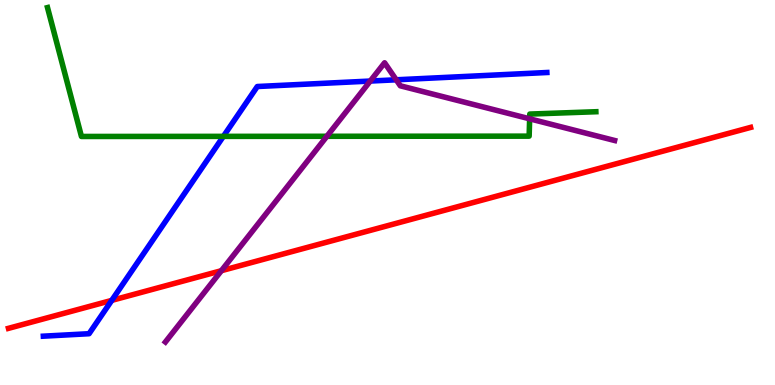[{'lines': ['blue', 'red'], 'intersections': [{'x': 1.44, 'y': 2.2}]}, {'lines': ['green', 'red'], 'intersections': []}, {'lines': ['purple', 'red'], 'intersections': [{'x': 2.86, 'y': 2.97}]}, {'lines': ['blue', 'green'], 'intersections': [{'x': 2.88, 'y': 6.46}]}, {'lines': ['blue', 'purple'], 'intersections': [{'x': 4.78, 'y': 7.89}, {'x': 5.11, 'y': 7.93}]}, {'lines': ['green', 'purple'], 'intersections': [{'x': 4.22, 'y': 6.46}, {'x': 6.83, 'y': 6.91}]}]